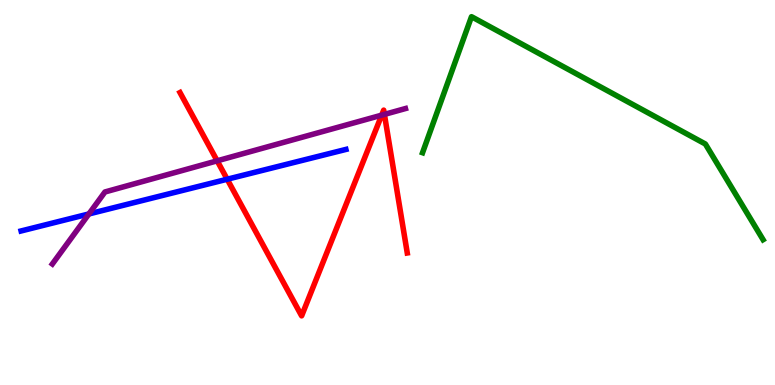[{'lines': ['blue', 'red'], 'intersections': [{'x': 2.93, 'y': 5.34}]}, {'lines': ['green', 'red'], 'intersections': []}, {'lines': ['purple', 'red'], 'intersections': [{'x': 2.8, 'y': 5.82}, {'x': 4.93, 'y': 7.01}, {'x': 4.96, 'y': 7.03}]}, {'lines': ['blue', 'green'], 'intersections': []}, {'lines': ['blue', 'purple'], 'intersections': [{'x': 1.15, 'y': 4.44}]}, {'lines': ['green', 'purple'], 'intersections': []}]